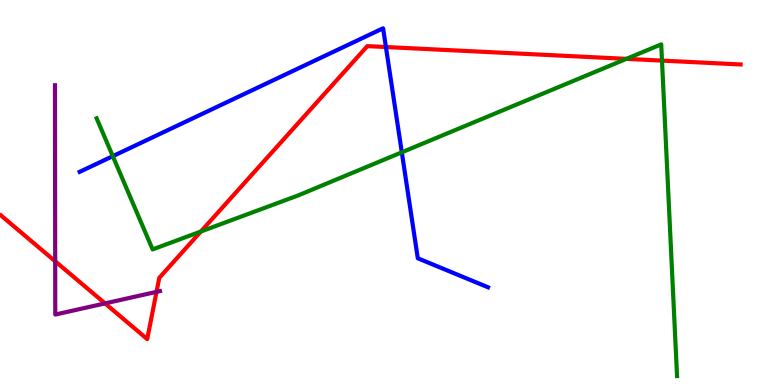[{'lines': ['blue', 'red'], 'intersections': [{'x': 4.98, 'y': 8.78}]}, {'lines': ['green', 'red'], 'intersections': [{'x': 2.59, 'y': 3.99}, {'x': 8.08, 'y': 8.47}, {'x': 8.54, 'y': 8.43}]}, {'lines': ['purple', 'red'], 'intersections': [{'x': 0.712, 'y': 3.21}, {'x': 1.36, 'y': 2.12}, {'x': 2.02, 'y': 2.42}]}, {'lines': ['blue', 'green'], 'intersections': [{'x': 1.46, 'y': 5.94}, {'x': 5.18, 'y': 6.04}]}, {'lines': ['blue', 'purple'], 'intersections': []}, {'lines': ['green', 'purple'], 'intersections': []}]